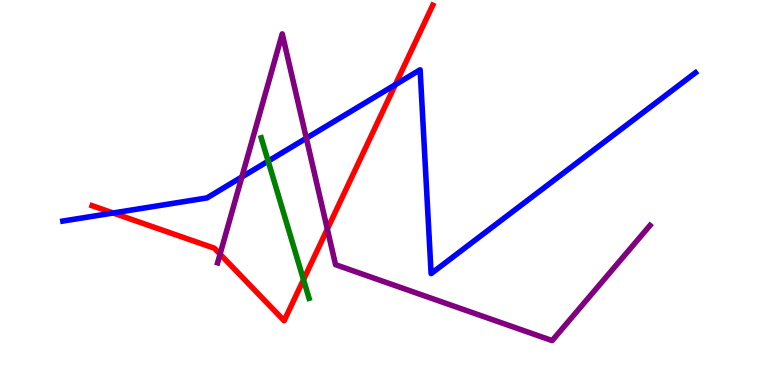[{'lines': ['blue', 'red'], 'intersections': [{'x': 1.46, 'y': 4.47}, {'x': 5.1, 'y': 7.8}]}, {'lines': ['green', 'red'], 'intersections': [{'x': 3.92, 'y': 2.74}]}, {'lines': ['purple', 'red'], 'intersections': [{'x': 2.84, 'y': 3.4}, {'x': 4.22, 'y': 4.05}]}, {'lines': ['blue', 'green'], 'intersections': [{'x': 3.46, 'y': 5.81}]}, {'lines': ['blue', 'purple'], 'intersections': [{'x': 3.12, 'y': 5.4}, {'x': 3.95, 'y': 6.41}]}, {'lines': ['green', 'purple'], 'intersections': []}]